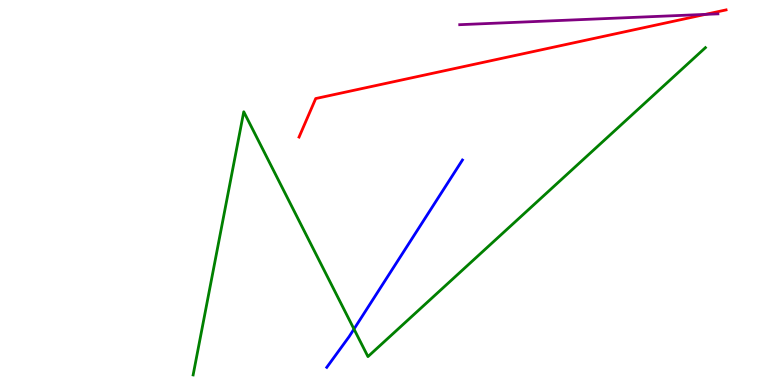[{'lines': ['blue', 'red'], 'intersections': []}, {'lines': ['green', 'red'], 'intersections': []}, {'lines': ['purple', 'red'], 'intersections': [{'x': 9.1, 'y': 9.63}]}, {'lines': ['blue', 'green'], 'intersections': [{'x': 4.57, 'y': 1.45}]}, {'lines': ['blue', 'purple'], 'intersections': []}, {'lines': ['green', 'purple'], 'intersections': []}]